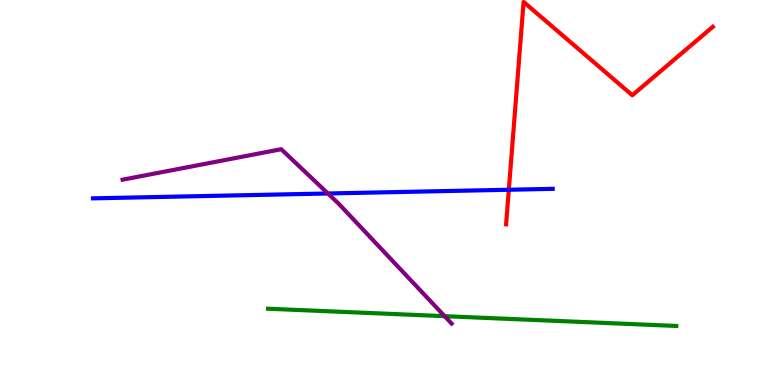[{'lines': ['blue', 'red'], 'intersections': [{'x': 6.57, 'y': 5.07}]}, {'lines': ['green', 'red'], 'intersections': []}, {'lines': ['purple', 'red'], 'intersections': []}, {'lines': ['blue', 'green'], 'intersections': []}, {'lines': ['blue', 'purple'], 'intersections': [{'x': 4.23, 'y': 4.97}]}, {'lines': ['green', 'purple'], 'intersections': [{'x': 5.74, 'y': 1.79}]}]